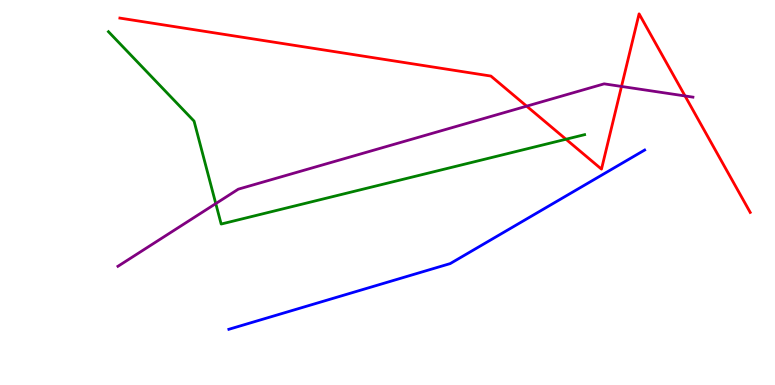[{'lines': ['blue', 'red'], 'intersections': []}, {'lines': ['green', 'red'], 'intersections': [{'x': 7.3, 'y': 6.38}]}, {'lines': ['purple', 'red'], 'intersections': [{'x': 6.8, 'y': 7.24}, {'x': 8.02, 'y': 7.75}, {'x': 8.84, 'y': 7.51}]}, {'lines': ['blue', 'green'], 'intersections': []}, {'lines': ['blue', 'purple'], 'intersections': []}, {'lines': ['green', 'purple'], 'intersections': [{'x': 2.78, 'y': 4.71}]}]